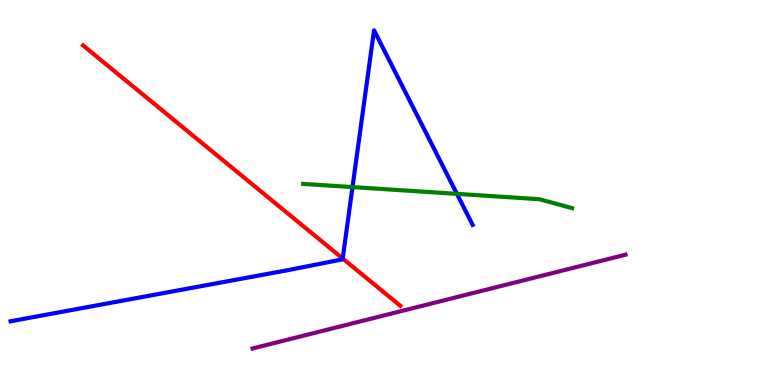[{'lines': ['blue', 'red'], 'intersections': [{'x': 4.42, 'y': 3.29}]}, {'lines': ['green', 'red'], 'intersections': []}, {'lines': ['purple', 'red'], 'intersections': []}, {'lines': ['blue', 'green'], 'intersections': [{'x': 4.55, 'y': 5.14}, {'x': 5.9, 'y': 4.96}]}, {'lines': ['blue', 'purple'], 'intersections': []}, {'lines': ['green', 'purple'], 'intersections': []}]